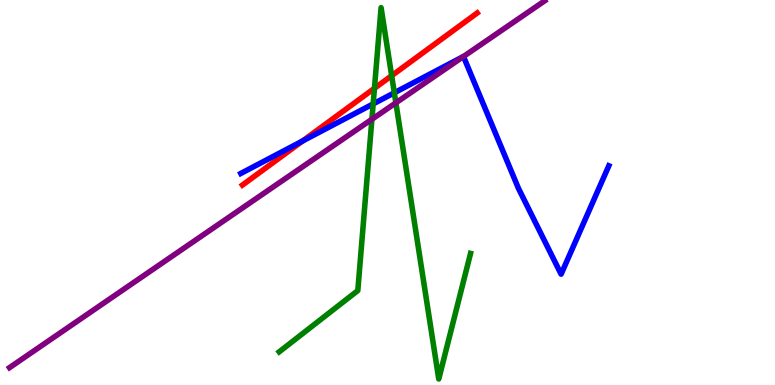[{'lines': ['blue', 'red'], 'intersections': [{'x': 3.9, 'y': 6.34}]}, {'lines': ['green', 'red'], 'intersections': [{'x': 4.83, 'y': 7.71}, {'x': 5.05, 'y': 8.03}]}, {'lines': ['purple', 'red'], 'intersections': []}, {'lines': ['blue', 'green'], 'intersections': [{'x': 4.82, 'y': 7.3}, {'x': 5.09, 'y': 7.59}]}, {'lines': ['blue', 'purple'], 'intersections': [{'x': 5.98, 'y': 8.53}]}, {'lines': ['green', 'purple'], 'intersections': [{'x': 4.8, 'y': 6.9}, {'x': 5.11, 'y': 7.33}]}]